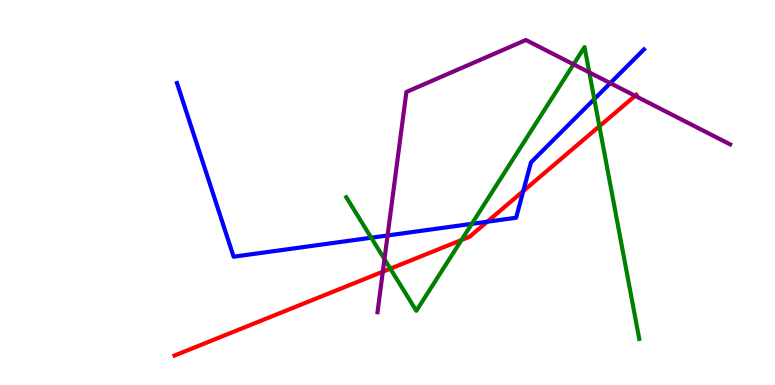[{'lines': ['blue', 'red'], 'intersections': [{'x': 6.29, 'y': 4.24}, {'x': 6.75, 'y': 5.04}]}, {'lines': ['green', 'red'], 'intersections': [{'x': 5.04, 'y': 3.02}, {'x': 5.95, 'y': 3.77}, {'x': 7.73, 'y': 6.72}]}, {'lines': ['purple', 'red'], 'intersections': [{'x': 4.94, 'y': 2.94}, {'x': 8.2, 'y': 7.51}]}, {'lines': ['blue', 'green'], 'intersections': [{'x': 4.79, 'y': 3.83}, {'x': 6.09, 'y': 4.19}, {'x': 7.67, 'y': 7.43}]}, {'lines': ['blue', 'purple'], 'intersections': [{'x': 5.0, 'y': 3.88}, {'x': 7.87, 'y': 7.84}]}, {'lines': ['green', 'purple'], 'intersections': [{'x': 4.96, 'y': 3.27}, {'x': 7.4, 'y': 8.33}, {'x': 7.6, 'y': 8.12}]}]